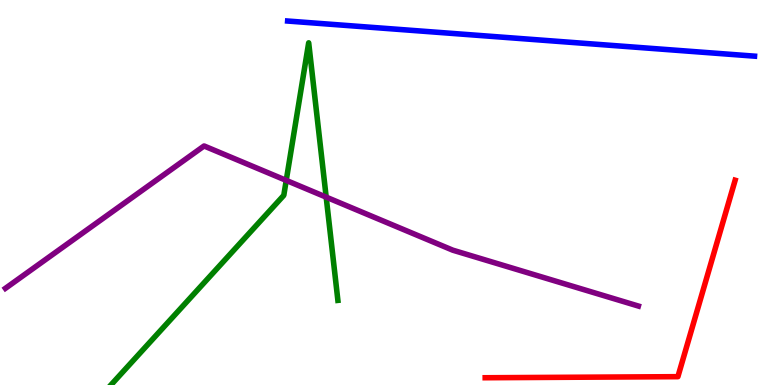[{'lines': ['blue', 'red'], 'intersections': []}, {'lines': ['green', 'red'], 'intersections': []}, {'lines': ['purple', 'red'], 'intersections': []}, {'lines': ['blue', 'green'], 'intersections': []}, {'lines': ['blue', 'purple'], 'intersections': []}, {'lines': ['green', 'purple'], 'intersections': [{'x': 3.69, 'y': 5.31}, {'x': 4.21, 'y': 4.88}]}]